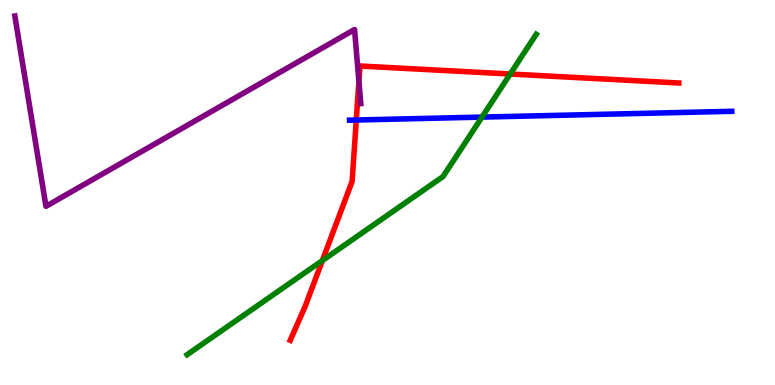[{'lines': ['blue', 'red'], 'intersections': [{'x': 4.6, 'y': 6.88}]}, {'lines': ['green', 'red'], 'intersections': [{'x': 4.16, 'y': 3.23}, {'x': 6.58, 'y': 8.08}]}, {'lines': ['purple', 'red'], 'intersections': [{'x': 4.63, 'y': 7.88}]}, {'lines': ['blue', 'green'], 'intersections': [{'x': 6.22, 'y': 6.96}]}, {'lines': ['blue', 'purple'], 'intersections': []}, {'lines': ['green', 'purple'], 'intersections': []}]